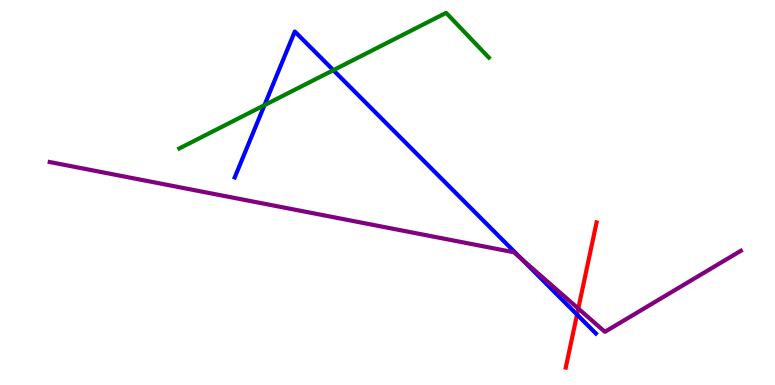[{'lines': ['blue', 'red'], 'intersections': [{'x': 7.45, 'y': 1.83}]}, {'lines': ['green', 'red'], 'intersections': []}, {'lines': ['purple', 'red'], 'intersections': [{'x': 7.46, 'y': 1.99}]}, {'lines': ['blue', 'green'], 'intersections': [{'x': 3.41, 'y': 7.27}, {'x': 4.3, 'y': 8.18}]}, {'lines': ['blue', 'purple'], 'intersections': [{'x': 6.73, 'y': 3.27}]}, {'lines': ['green', 'purple'], 'intersections': []}]